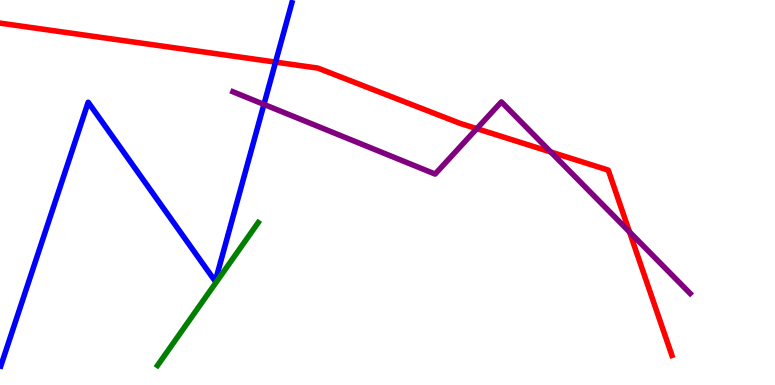[{'lines': ['blue', 'red'], 'intersections': [{'x': 3.56, 'y': 8.39}]}, {'lines': ['green', 'red'], 'intersections': []}, {'lines': ['purple', 'red'], 'intersections': [{'x': 6.15, 'y': 6.66}, {'x': 7.11, 'y': 6.05}, {'x': 8.12, 'y': 3.98}]}, {'lines': ['blue', 'green'], 'intersections': []}, {'lines': ['blue', 'purple'], 'intersections': [{'x': 3.41, 'y': 7.29}]}, {'lines': ['green', 'purple'], 'intersections': []}]